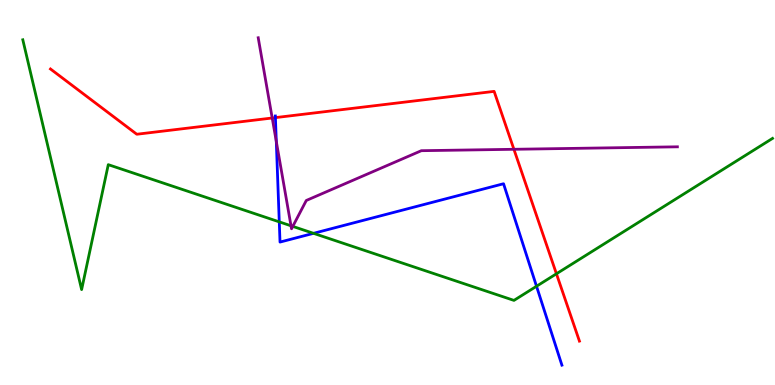[{'lines': ['blue', 'red'], 'intersections': [{'x': 3.55, 'y': 6.95}]}, {'lines': ['green', 'red'], 'intersections': [{'x': 7.18, 'y': 2.89}]}, {'lines': ['purple', 'red'], 'intersections': [{'x': 3.51, 'y': 6.94}, {'x': 6.63, 'y': 6.12}]}, {'lines': ['blue', 'green'], 'intersections': [{'x': 3.6, 'y': 4.24}, {'x': 4.05, 'y': 3.94}, {'x': 6.92, 'y': 2.56}]}, {'lines': ['blue', 'purple'], 'intersections': [{'x': 3.57, 'y': 6.33}]}, {'lines': ['green', 'purple'], 'intersections': [{'x': 3.75, 'y': 4.14}, {'x': 3.78, 'y': 4.12}]}]